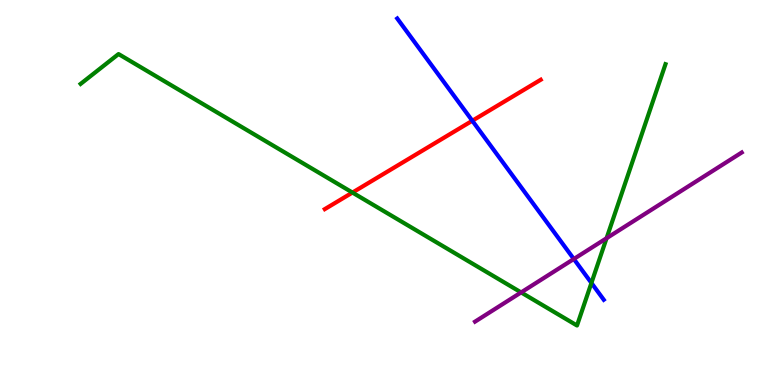[{'lines': ['blue', 'red'], 'intersections': [{'x': 6.09, 'y': 6.86}]}, {'lines': ['green', 'red'], 'intersections': [{'x': 4.55, 'y': 5.0}]}, {'lines': ['purple', 'red'], 'intersections': []}, {'lines': ['blue', 'green'], 'intersections': [{'x': 7.63, 'y': 2.65}]}, {'lines': ['blue', 'purple'], 'intersections': [{'x': 7.4, 'y': 3.27}]}, {'lines': ['green', 'purple'], 'intersections': [{'x': 6.72, 'y': 2.4}, {'x': 7.83, 'y': 3.81}]}]